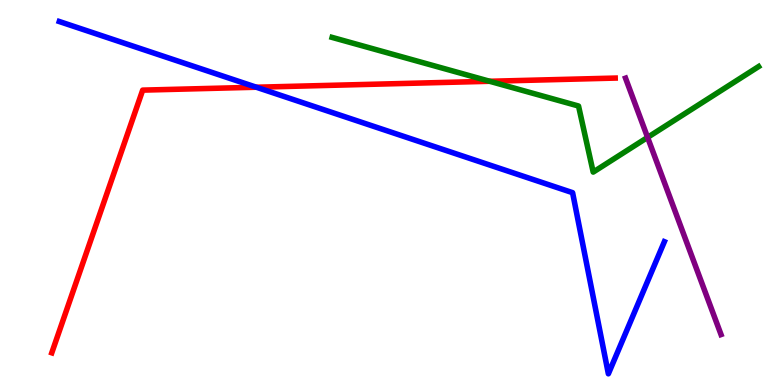[{'lines': ['blue', 'red'], 'intersections': [{'x': 3.31, 'y': 7.73}]}, {'lines': ['green', 'red'], 'intersections': [{'x': 6.32, 'y': 7.89}]}, {'lines': ['purple', 'red'], 'intersections': []}, {'lines': ['blue', 'green'], 'intersections': []}, {'lines': ['blue', 'purple'], 'intersections': []}, {'lines': ['green', 'purple'], 'intersections': [{'x': 8.36, 'y': 6.43}]}]